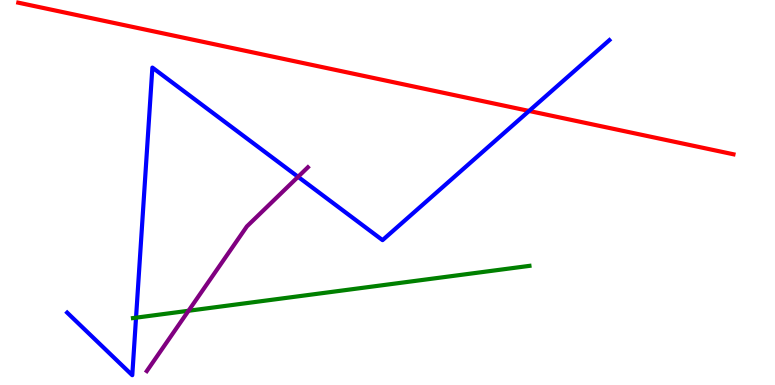[{'lines': ['blue', 'red'], 'intersections': [{'x': 6.83, 'y': 7.12}]}, {'lines': ['green', 'red'], 'intersections': []}, {'lines': ['purple', 'red'], 'intersections': []}, {'lines': ['blue', 'green'], 'intersections': [{'x': 1.76, 'y': 1.75}]}, {'lines': ['blue', 'purple'], 'intersections': [{'x': 3.85, 'y': 5.41}]}, {'lines': ['green', 'purple'], 'intersections': [{'x': 2.43, 'y': 1.93}]}]